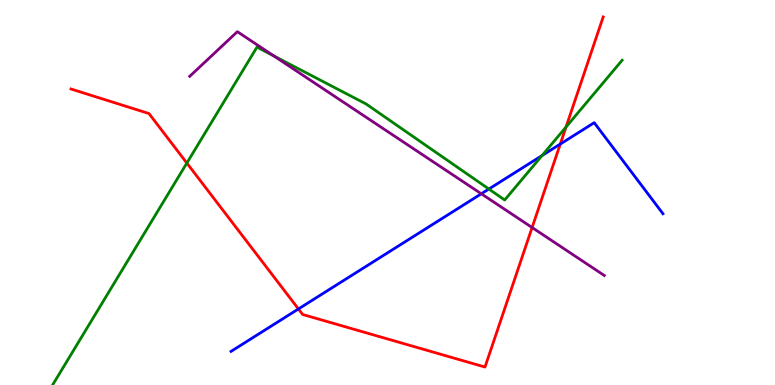[{'lines': ['blue', 'red'], 'intersections': [{'x': 3.85, 'y': 1.98}, {'x': 7.23, 'y': 6.26}]}, {'lines': ['green', 'red'], 'intersections': [{'x': 2.41, 'y': 5.76}, {'x': 7.3, 'y': 6.7}]}, {'lines': ['purple', 'red'], 'intersections': [{'x': 6.87, 'y': 4.09}]}, {'lines': ['blue', 'green'], 'intersections': [{'x': 6.31, 'y': 5.09}, {'x': 6.99, 'y': 5.96}]}, {'lines': ['blue', 'purple'], 'intersections': [{'x': 6.21, 'y': 4.97}]}, {'lines': ['green', 'purple'], 'intersections': [{'x': 3.53, 'y': 8.55}]}]